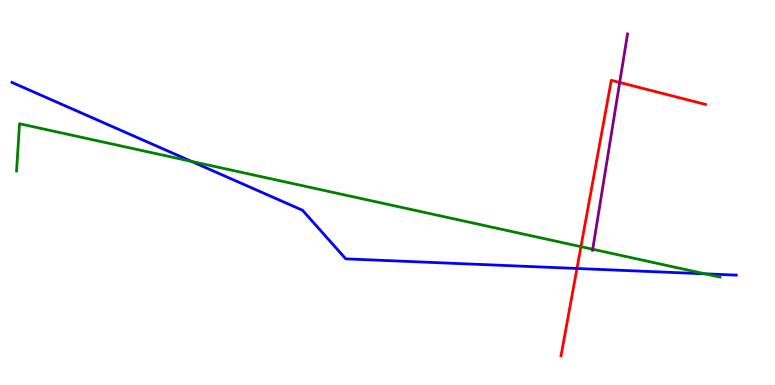[{'lines': ['blue', 'red'], 'intersections': [{'x': 7.44, 'y': 3.03}]}, {'lines': ['green', 'red'], 'intersections': [{'x': 7.5, 'y': 3.59}]}, {'lines': ['purple', 'red'], 'intersections': [{'x': 8.0, 'y': 7.86}]}, {'lines': ['blue', 'green'], 'intersections': [{'x': 2.47, 'y': 5.81}, {'x': 9.1, 'y': 2.89}]}, {'lines': ['blue', 'purple'], 'intersections': []}, {'lines': ['green', 'purple'], 'intersections': [{'x': 7.65, 'y': 3.53}]}]